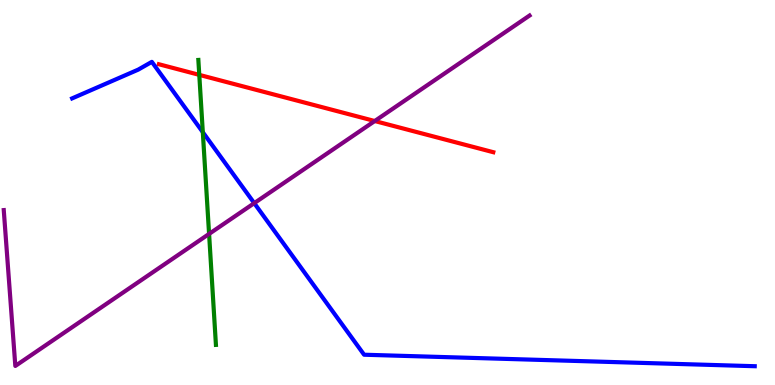[{'lines': ['blue', 'red'], 'intersections': []}, {'lines': ['green', 'red'], 'intersections': [{'x': 2.57, 'y': 8.06}]}, {'lines': ['purple', 'red'], 'intersections': [{'x': 4.84, 'y': 6.86}]}, {'lines': ['blue', 'green'], 'intersections': [{'x': 2.62, 'y': 6.57}]}, {'lines': ['blue', 'purple'], 'intersections': [{'x': 3.28, 'y': 4.72}]}, {'lines': ['green', 'purple'], 'intersections': [{'x': 2.7, 'y': 3.92}]}]